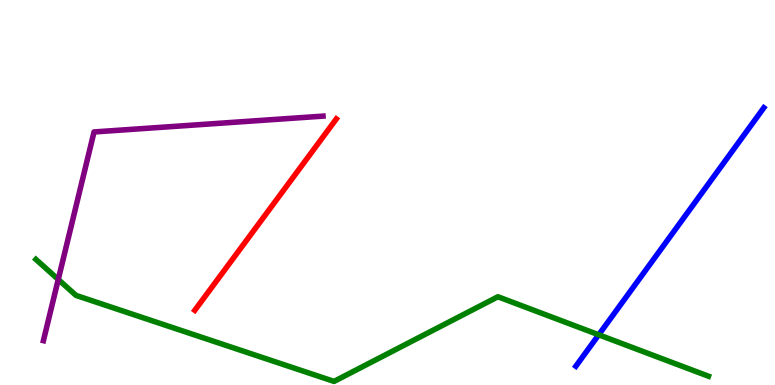[{'lines': ['blue', 'red'], 'intersections': []}, {'lines': ['green', 'red'], 'intersections': []}, {'lines': ['purple', 'red'], 'intersections': []}, {'lines': ['blue', 'green'], 'intersections': [{'x': 7.73, 'y': 1.3}]}, {'lines': ['blue', 'purple'], 'intersections': []}, {'lines': ['green', 'purple'], 'intersections': [{'x': 0.752, 'y': 2.74}]}]